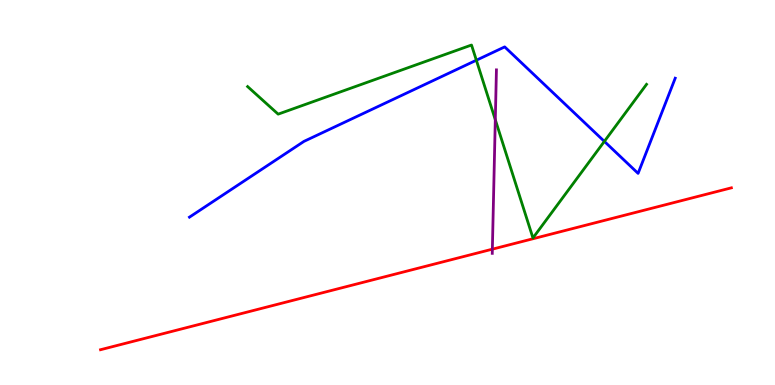[{'lines': ['blue', 'red'], 'intersections': []}, {'lines': ['green', 'red'], 'intersections': []}, {'lines': ['purple', 'red'], 'intersections': [{'x': 6.35, 'y': 3.53}]}, {'lines': ['blue', 'green'], 'intersections': [{'x': 6.15, 'y': 8.44}, {'x': 7.8, 'y': 6.33}]}, {'lines': ['blue', 'purple'], 'intersections': []}, {'lines': ['green', 'purple'], 'intersections': [{'x': 6.39, 'y': 6.89}]}]